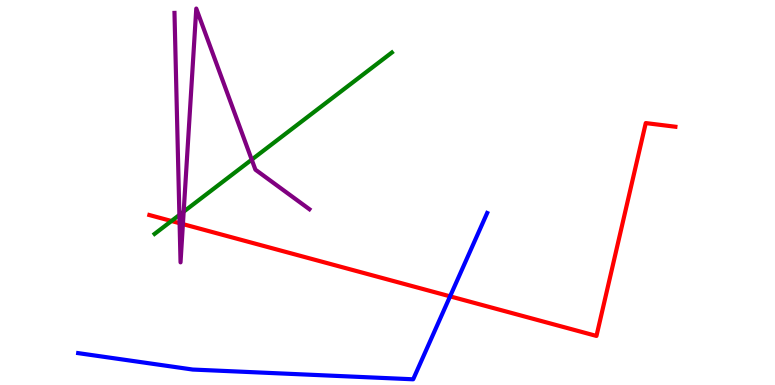[{'lines': ['blue', 'red'], 'intersections': [{'x': 5.81, 'y': 2.3}]}, {'lines': ['green', 'red'], 'intersections': [{'x': 2.21, 'y': 4.26}]}, {'lines': ['purple', 'red'], 'intersections': [{'x': 2.32, 'y': 4.2}, {'x': 2.36, 'y': 4.18}]}, {'lines': ['blue', 'green'], 'intersections': []}, {'lines': ['blue', 'purple'], 'intersections': []}, {'lines': ['green', 'purple'], 'intersections': [{'x': 2.31, 'y': 4.42}, {'x': 2.37, 'y': 4.5}, {'x': 3.25, 'y': 5.85}]}]